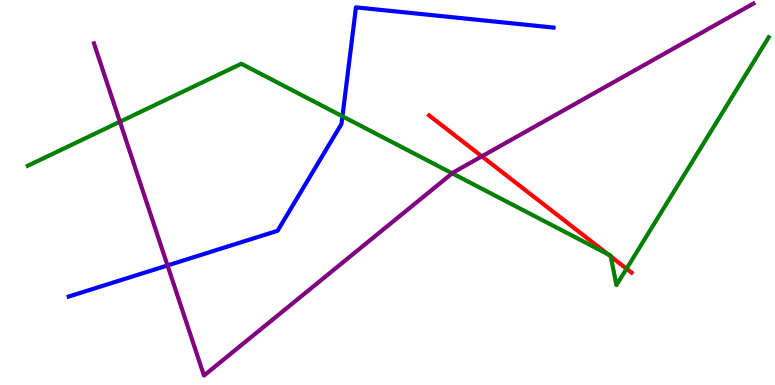[{'lines': ['blue', 'red'], 'intersections': []}, {'lines': ['green', 'red'], 'intersections': [{'x': 7.84, 'y': 3.4}, {'x': 7.88, 'y': 3.34}, {'x': 8.08, 'y': 3.02}]}, {'lines': ['purple', 'red'], 'intersections': [{'x': 6.22, 'y': 5.94}]}, {'lines': ['blue', 'green'], 'intersections': [{'x': 4.42, 'y': 6.98}]}, {'lines': ['blue', 'purple'], 'intersections': [{'x': 2.16, 'y': 3.11}]}, {'lines': ['green', 'purple'], 'intersections': [{'x': 1.55, 'y': 6.84}, {'x': 5.83, 'y': 5.5}]}]